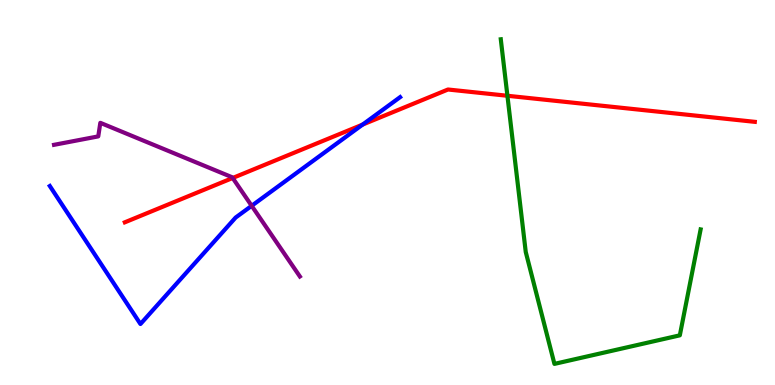[{'lines': ['blue', 'red'], 'intersections': [{'x': 4.68, 'y': 6.76}]}, {'lines': ['green', 'red'], 'intersections': [{'x': 6.55, 'y': 7.51}]}, {'lines': ['purple', 'red'], 'intersections': [{'x': 3.0, 'y': 5.38}]}, {'lines': ['blue', 'green'], 'intersections': []}, {'lines': ['blue', 'purple'], 'intersections': [{'x': 3.25, 'y': 4.65}]}, {'lines': ['green', 'purple'], 'intersections': []}]